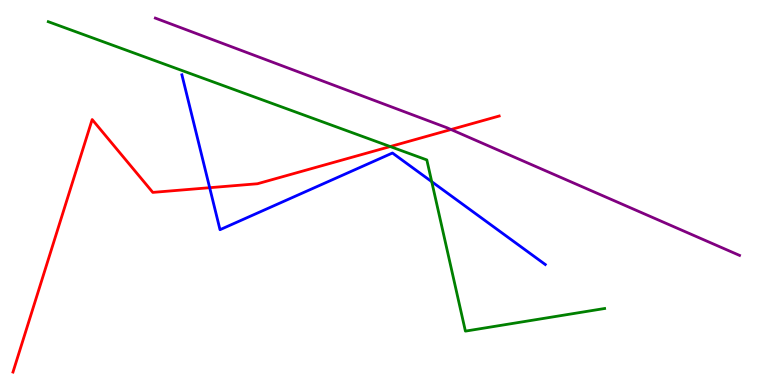[{'lines': ['blue', 'red'], 'intersections': [{'x': 2.71, 'y': 5.12}]}, {'lines': ['green', 'red'], 'intersections': [{'x': 5.04, 'y': 6.19}]}, {'lines': ['purple', 'red'], 'intersections': [{'x': 5.82, 'y': 6.64}]}, {'lines': ['blue', 'green'], 'intersections': [{'x': 5.57, 'y': 5.28}]}, {'lines': ['blue', 'purple'], 'intersections': []}, {'lines': ['green', 'purple'], 'intersections': []}]